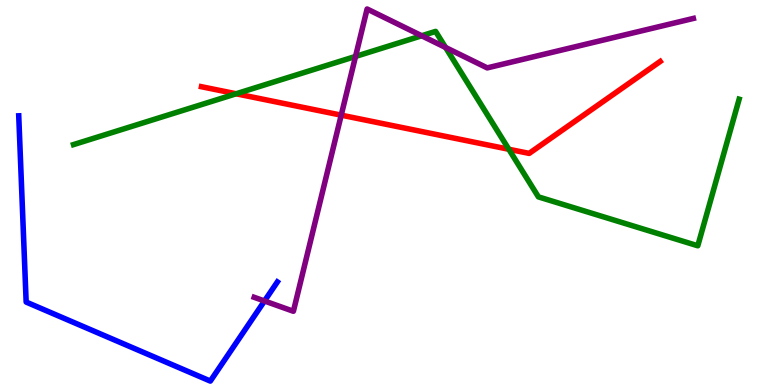[{'lines': ['blue', 'red'], 'intersections': []}, {'lines': ['green', 'red'], 'intersections': [{'x': 3.05, 'y': 7.56}, {'x': 6.57, 'y': 6.12}]}, {'lines': ['purple', 'red'], 'intersections': [{'x': 4.4, 'y': 7.01}]}, {'lines': ['blue', 'green'], 'intersections': []}, {'lines': ['blue', 'purple'], 'intersections': [{'x': 3.41, 'y': 2.18}]}, {'lines': ['green', 'purple'], 'intersections': [{'x': 4.59, 'y': 8.53}, {'x': 5.44, 'y': 9.07}, {'x': 5.75, 'y': 8.77}]}]